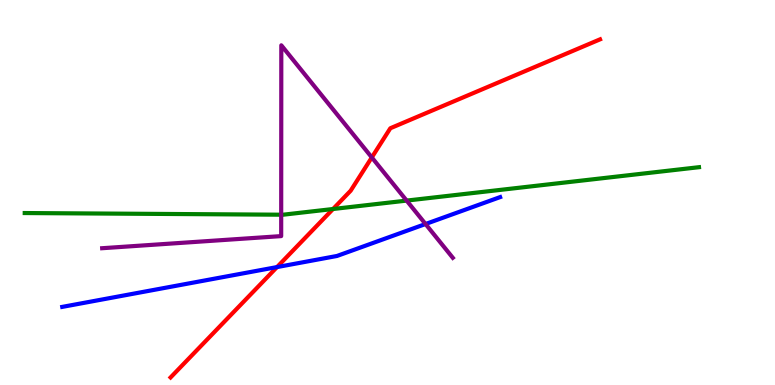[{'lines': ['blue', 'red'], 'intersections': [{'x': 3.57, 'y': 3.06}]}, {'lines': ['green', 'red'], 'intersections': [{'x': 4.3, 'y': 4.57}]}, {'lines': ['purple', 'red'], 'intersections': [{'x': 4.8, 'y': 5.91}]}, {'lines': ['blue', 'green'], 'intersections': []}, {'lines': ['blue', 'purple'], 'intersections': [{'x': 5.49, 'y': 4.18}]}, {'lines': ['green', 'purple'], 'intersections': [{'x': 3.63, 'y': 4.42}, {'x': 5.25, 'y': 4.79}]}]